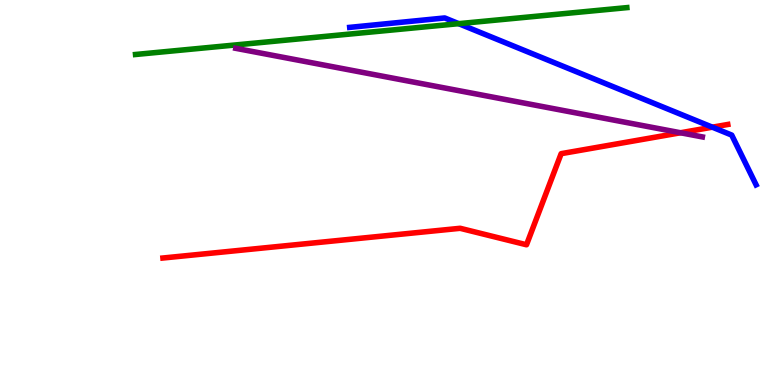[{'lines': ['blue', 'red'], 'intersections': [{'x': 9.19, 'y': 6.7}]}, {'lines': ['green', 'red'], 'intersections': []}, {'lines': ['purple', 'red'], 'intersections': [{'x': 8.78, 'y': 6.55}]}, {'lines': ['blue', 'green'], 'intersections': [{'x': 5.92, 'y': 9.39}]}, {'lines': ['blue', 'purple'], 'intersections': []}, {'lines': ['green', 'purple'], 'intersections': []}]